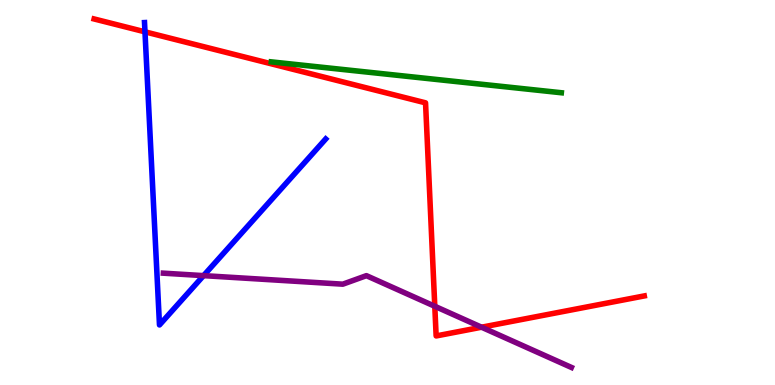[{'lines': ['blue', 'red'], 'intersections': [{'x': 1.87, 'y': 9.17}]}, {'lines': ['green', 'red'], 'intersections': []}, {'lines': ['purple', 'red'], 'intersections': [{'x': 5.61, 'y': 2.04}, {'x': 6.21, 'y': 1.5}]}, {'lines': ['blue', 'green'], 'intersections': []}, {'lines': ['blue', 'purple'], 'intersections': [{'x': 2.63, 'y': 2.84}]}, {'lines': ['green', 'purple'], 'intersections': []}]